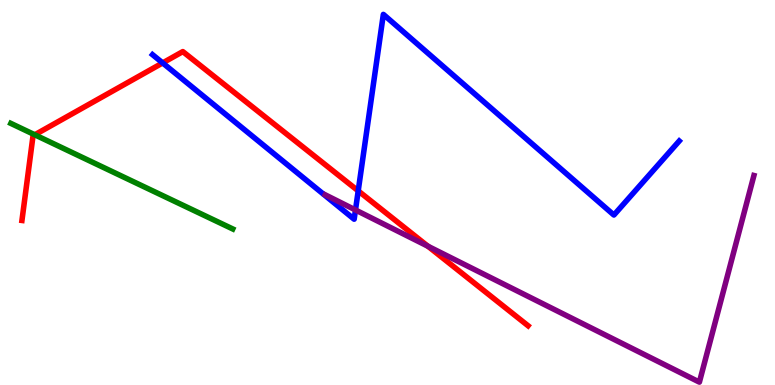[{'lines': ['blue', 'red'], 'intersections': [{'x': 2.1, 'y': 8.37}, {'x': 4.62, 'y': 5.04}]}, {'lines': ['green', 'red'], 'intersections': [{'x': 0.449, 'y': 6.5}]}, {'lines': ['purple', 'red'], 'intersections': [{'x': 5.52, 'y': 3.6}]}, {'lines': ['blue', 'green'], 'intersections': []}, {'lines': ['blue', 'purple'], 'intersections': [{'x': 4.59, 'y': 4.55}]}, {'lines': ['green', 'purple'], 'intersections': []}]